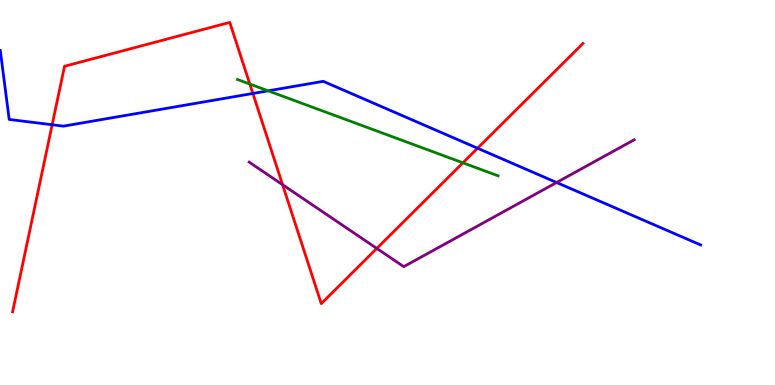[{'lines': ['blue', 'red'], 'intersections': [{'x': 0.673, 'y': 6.76}, {'x': 3.26, 'y': 7.57}, {'x': 6.16, 'y': 6.15}]}, {'lines': ['green', 'red'], 'intersections': [{'x': 3.22, 'y': 7.82}, {'x': 5.97, 'y': 5.77}]}, {'lines': ['purple', 'red'], 'intersections': [{'x': 3.65, 'y': 5.2}, {'x': 4.86, 'y': 3.55}]}, {'lines': ['blue', 'green'], 'intersections': [{'x': 3.46, 'y': 7.64}]}, {'lines': ['blue', 'purple'], 'intersections': [{'x': 7.18, 'y': 5.26}]}, {'lines': ['green', 'purple'], 'intersections': []}]